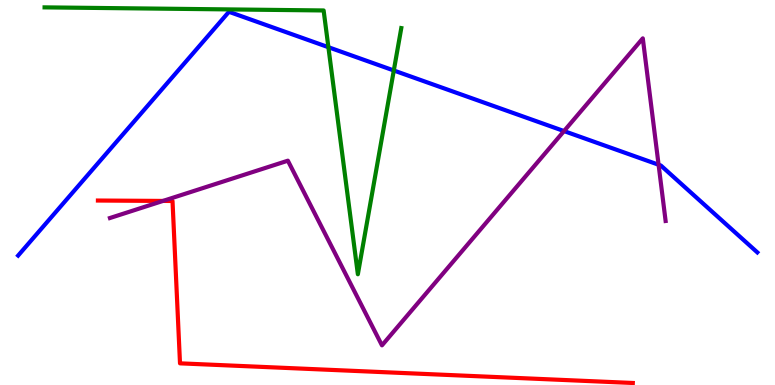[{'lines': ['blue', 'red'], 'intersections': []}, {'lines': ['green', 'red'], 'intersections': []}, {'lines': ['purple', 'red'], 'intersections': [{'x': 2.1, 'y': 4.78}]}, {'lines': ['blue', 'green'], 'intersections': [{'x': 4.24, 'y': 8.77}, {'x': 5.08, 'y': 8.17}]}, {'lines': ['blue', 'purple'], 'intersections': [{'x': 7.28, 'y': 6.6}, {'x': 8.5, 'y': 5.72}]}, {'lines': ['green', 'purple'], 'intersections': []}]